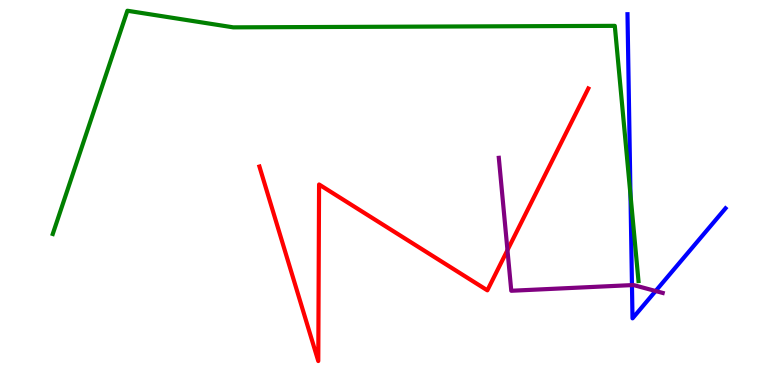[{'lines': ['blue', 'red'], 'intersections': []}, {'lines': ['green', 'red'], 'intersections': []}, {'lines': ['purple', 'red'], 'intersections': [{'x': 6.55, 'y': 3.5}]}, {'lines': ['blue', 'green'], 'intersections': [{'x': 8.14, 'y': 4.94}]}, {'lines': ['blue', 'purple'], 'intersections': [{'x': 8.15, 'y': 2.59}, {'x': 8.46, 'y': 2.44}]}, {'lines': ['green', 'purple'], 'intersections': []}]